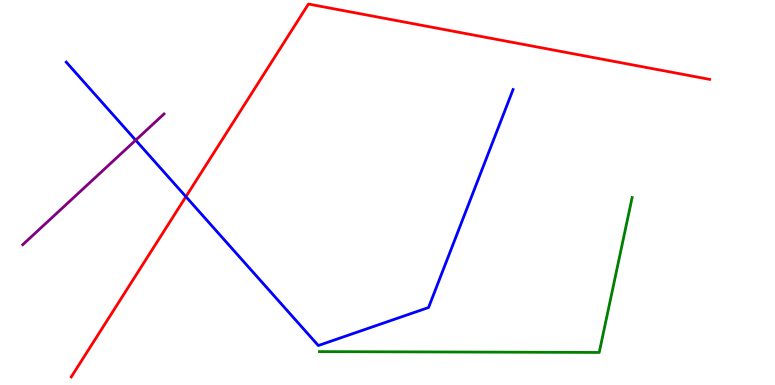[{'lines': ['blue', 'red'], 'intersections': [{'x': 2.4, 'y': 4.89}]}, {'lines': ['green', 'red'], 'intersections': []}, {'lines': ['purple', 'red'], 'intersections': []}, {'lines': ['blue', 'green'], 'intersections': []}, {'lines': ['blue', 'purple'], 'intersections': [{'x': 1.75, 'y': 6.36}]}, {'lines': ['green', 'purple'], 'intersections': []}]